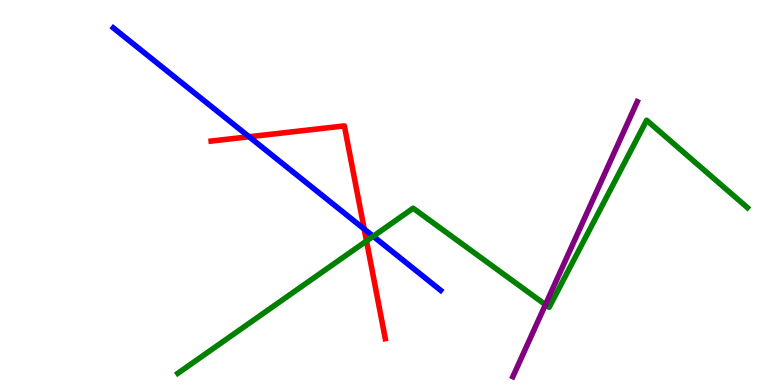[{'lines': ['blue', 'red'], 'intersections': [{'x': 3.21, 'y': 6.45}, {'x': 4.7, 'y': 4.05}]}, {'lines': ['green', 'red'], 'intersections': [{'x': 4.73, 'y': 3.74}]}, {'lines': ['purple', 'red'], 'intersections': []}, {'lines': ['blue', 'green'], 'intersections': [{'x': 4.82, 'y': 3.86}]}, {'lines': ['blue', 'purple'], 'intersections': []}, {'lines': ['green', 'purple'], 'intersections': [{'x': 7.04, 'y': 2.09}]}]